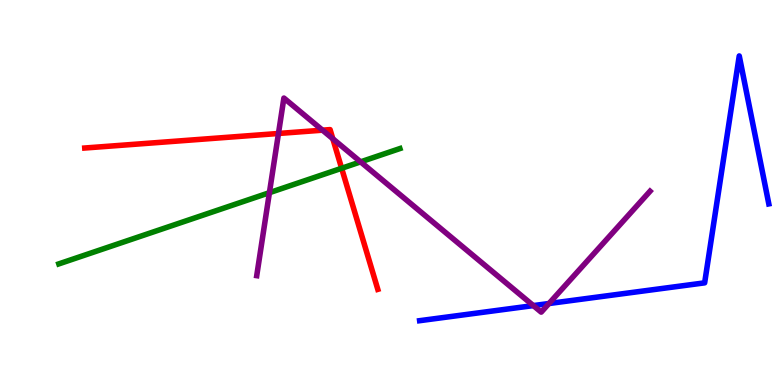[{'lines': ['blue', 'red'], 'intersections': []}, {'lines': ['green', 'red'], 'intersections': [{'x': 4.41, 'y': 5.63}]}, {'lines': ['purple', 'red'], 'intersections': [{'x': 3.59, 'y': 6.53}, {'x': 4.16, 'y': 6.62}, {'x': 4.29, 'y': 6.4}]}, {'lines': ['blue', 'green'], 'intersections': []}, {'lines': ['blue', 'purple'], 'intersections': [{'x': 6.88, 'y': 2.06}, {'x': 7.08, 'y': 2.12}]}, {'lines': ['green', 'purple'], 'intersections': [{'x': 3.48, 'y': 5.0}, {'x': 4.65, 'y': 5.8}]}]